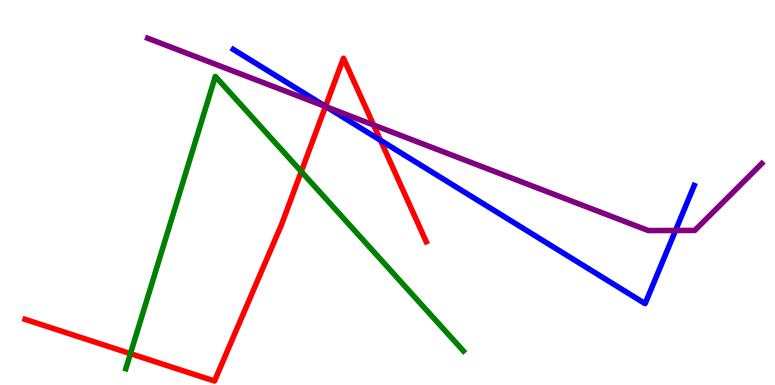[{'lines': ['blue', 'red'], 'intersections': [{'x': 4.2, 'y': 7.24}, {'x': 4.91, 'y': 6.36}]}, {'lines': ['green', 'red'], 'intersections': [{'x': 1.68, 'y': 0.815}, {'x': 3.89, 'y': 5.54}]}, {'lines': ['purple', 'red'], 'intersections': [{'x': 4.2, 'y': 7.23}, {'x': 4.82, 'y': 6.75}]}, {'lines': ['blue', 'green'], 'intersections': []}, {'lines': ['blue', 'purple'], 'intersections': [{'x': 4.21, 'y': 7.23}, {'x': 8.72, 'y': 4.01}]}, {'lines': ['green', 'purple'], 'intersections': []}]